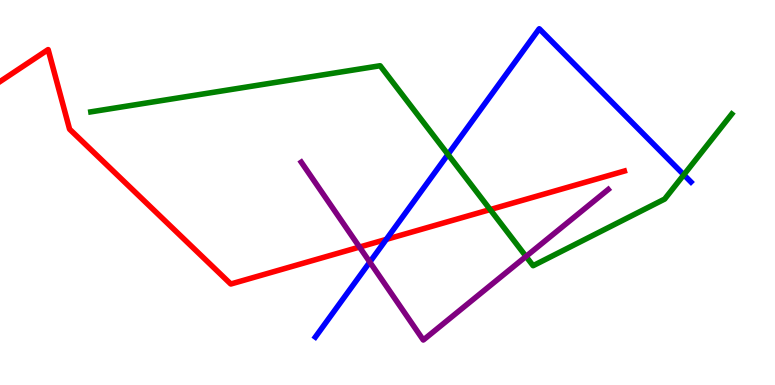[{'lines': ['blue', 'red'], 'intersections': [{'x': 4.98, 'y': 3.78}]}, {'lines': ['green', 'red'], 'intersections': [{'x': 6.32, 'y': 4.56}]}, {'lines': ['purple', 'red'], 'intersections': [{'x': 4.64, 'y': 3.58}]}, {'lines': ['blue', 'green'], 'intersections': [{'x': 5.78, 'y': 5.99}, {'x': 8.82, 'y': 5.46}]}, {'lines': ['blue', 'purple'], 'intersections': [{'x': 4.77, 'y': 3.19}]}, {'lines': ['green', 'purple'], 'intersections': [{'x': 6.79, 'y': 3.34}]}]